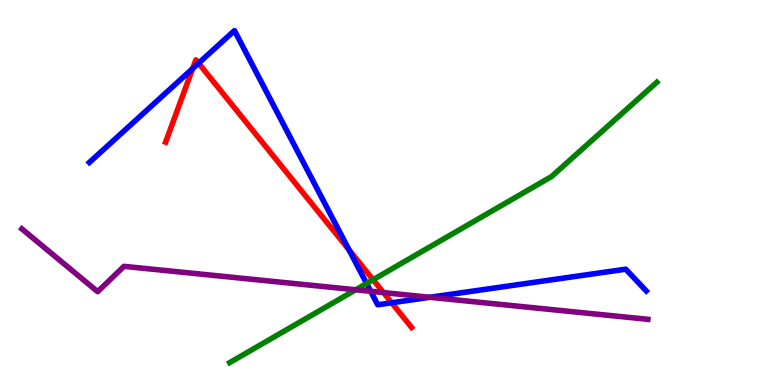[{'lines': ['blue', 'red'], 'intersections': [{'x': 2.49, 'y': 8.22}, {'x': 2.56, 'y': 8.36}, {'x': 4.5, 'y': 3.51}, {'x': 5.05, 'y': 2.14}]}, {'lines': ['green', 'red'], 'intersections': [{'x': 4.81, 'y': 2.73}]}, {'lines': ['purple', 'red'], 'intersections': [{'x': 4.95, 'y': 2.4}]}, {'lines': ['blue', 'green'], 'intersections': [{'x': 4.73, 'y': 2.64}]}, {'lines': ['blue', 'purple'], 'intersections': [{'x': 4.78, 'y': 2.43}, {'x': 5.55, 'y': 2.28}]}, {'lines': ['green', 'purple'], 'intersections': [{'x': 4.59, 'y': 2.47}]}]